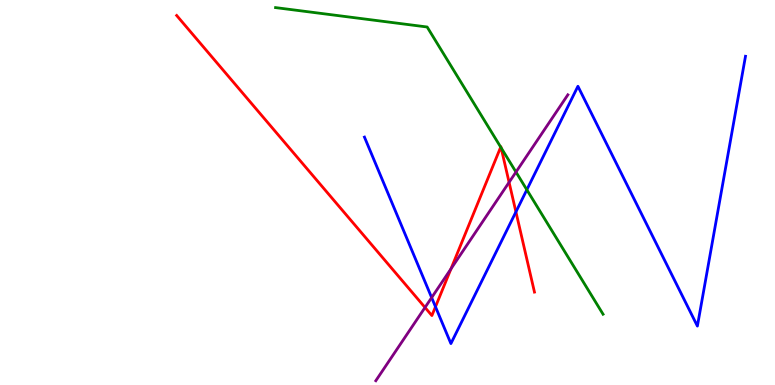[{'lines': ['blue', 'red'], 'intersections': [{'x': 5.62, 'y': 2.03}, {'x': 6.66, 'y': 4.5}]}, {'lines': ['green', 'red'], 'intersections': [{'x': 6.46, 'y': 6.18}, {'x': 6.47, 'y': 6.16}]}, {'lines': ['purple', 'red'], 'intersections': [{'x': 5.48, 'y': 2.01}, {'x': 5.82, 'y': 3.02}, {'x': 6.57, 'y': 5.26}]}, {'lines': ['blue', 'green'], 'intersections': [{'x': 6.8, 'y': 5.07}]}, {'lines': ['blue', 'purple'], 'intersections': [{'x': 5.57, 'y': 2.27}]}, {'lines': ['green', 'purple'], 'intersections': [{'x': 6.66, 'y': 5.53}]}]